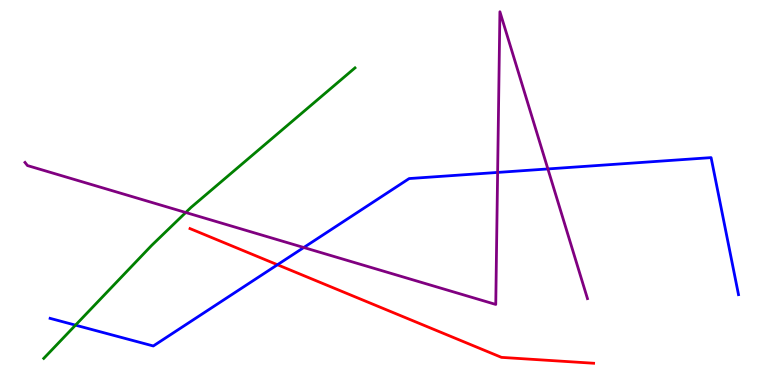[{'lines': ['blue', 'red'], 'intersections': [{'x': 3.58, 'y': 3.12}]}, {'lines': ['green', 'red'], 'intersections': []}, {'lines': ['purple', 'red'], 'intersections': []}, {'lines': ['blue', 'green'], 'intersections': [{'x': 0.974, 'y': 1.55}]}, {'lines': ['blue', 'purple'], 'intersections': [{'x': 3.92, 'y': 3.57}, {'x': 6.42, 'y': 5.52}, {'x': 7.07, 'y': 5.61}]}, {'lines': ['green', 'purple'], 'intersections': [{'x': 2.4, 'y': 4.48}]}]